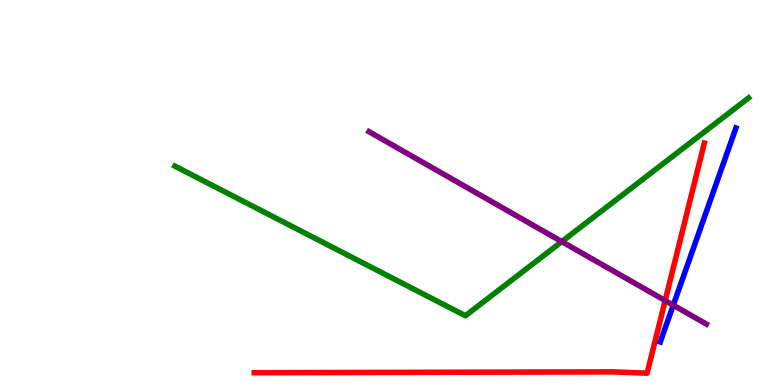[{'lines': ['blue', 'red'], 'intersections': []}, {'lines': ['green', 'red'], 'intersections': []}, {'lines': ['purple', 'red'], 'intersections': [{'x': 8.58, 'y': 2.19}]}, {'lines': ['blue', 'green'], 'intersections': []}, {'lines': ['blue', 'purple'], 'intersections': [{'x': 8.69, 'y': 2.07}]}, {'lines': ['green', 'purple'], 'intersections': [{'x': 7.25, 'y': 3.72}]}]